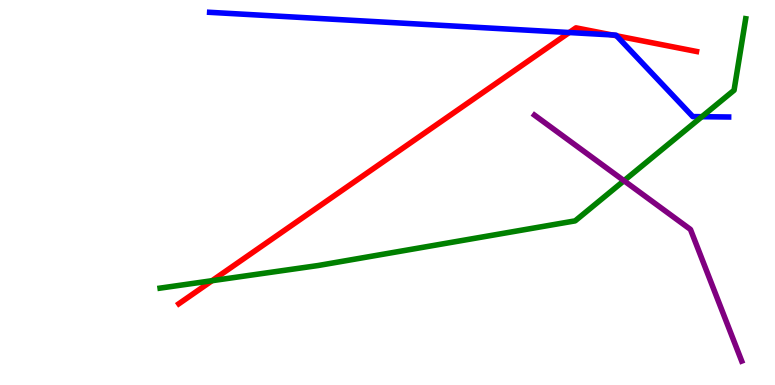[{'lines': ['blue', 'red'], 'intersections': [{'x': 7.35, 'y': 9.15}, {'x': 7.9, 'y': 9.09}, {'x': 7.96, 'y': 9.07}]}, {'lines': ['green', 'red'], 'intersections': [{'x': 2.74, 'y': 2.71}]}, {'lines': ['purple', 'red'], 'intersections': []}, {'lines': ['blue', 'green'], 'intersections': [{'x': 9.06, 'y': 6.97}]}, {'lines': ['blue', 'purple'], 'intersections': []}, {'lines': ['green', 'purple'], 'intersections': [{'x': 8.05, 'y': 5.31}]}]